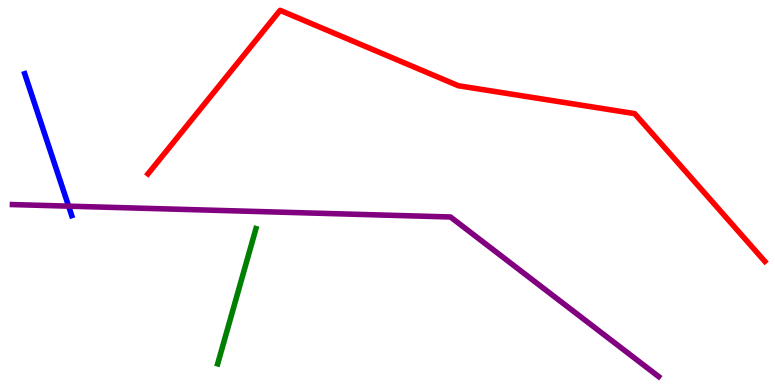[{'lines': ['blue', 'red'], 'intersections': []}, {'lines': ['green', 'red'], 'intersections': []}, {'lines': ['purple', 'red'], 'intersections': []}, {'lines': ['blue', 'green'], 'intersections': []}, {'lines': ['blue', 'purple'], 'intersections': [{'x': 0.885, 'y': 4.65}]}, {'lines': ['green', 'purple'], 'intersections': []}]